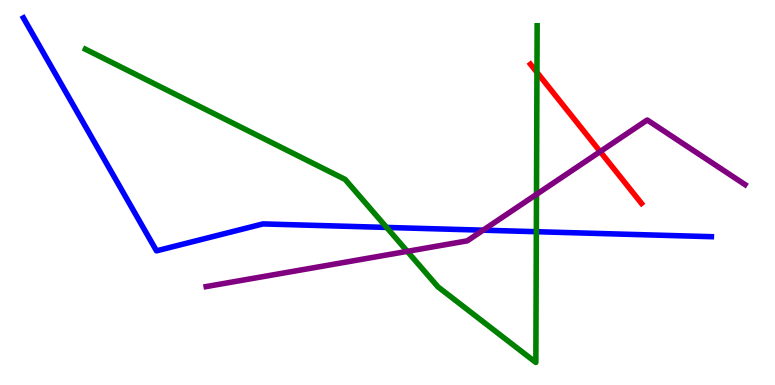[{'lines': ['blue', 'red'], 'intersections': []}, {'lines': ['green', 'red'], 'intersections': [{'x': 6.93, 'y': 8.12}]}, {'lines': ['purple', 'red'], 'intersections': [{'x': 7.74, 'y': 6.06}]}, {'lines': ['blue', 'green'], 'intersections': [{'x': 4.99, 'y': 4.09}, {'x': 6.92, 'y': 3.98}]}, {'lines': ['blue', 'purple'], 'intersections': [{'x': 6.23, 'y': 4.02}]}, {'lines': ['green', 'purple'], 'intersections': [{'x': 5.26, 'y': 3.47}, {'x': 6.92, 'y': 4.95}]}]